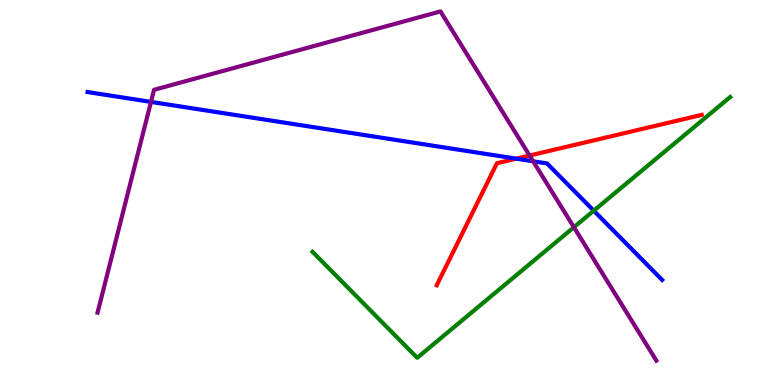[{'lines': ['blue', 'red'], 'intersections': [{'x': 6.66, 'y': 5.88}]}, {'lines': ['green', 'red'], 'intersections': []}, {'lines': ['purple', 'red'], 'intersections': [{'x': 6.83, 'y': 5.96}]}, {'lines': ['blue', 'green'], 'intersections': [{'x': 7.66, 'y': 4.53}]}, {'lines': ['blue', 'purple'], 'intersections': [{'x': 1.95, 'y': 7.35}, {'x': 6.88, 'y': 5.81}]}, {'lines': ['green', 'purple'], 'intersections': [{'x': 7.41, 'y': 4.1}]}]